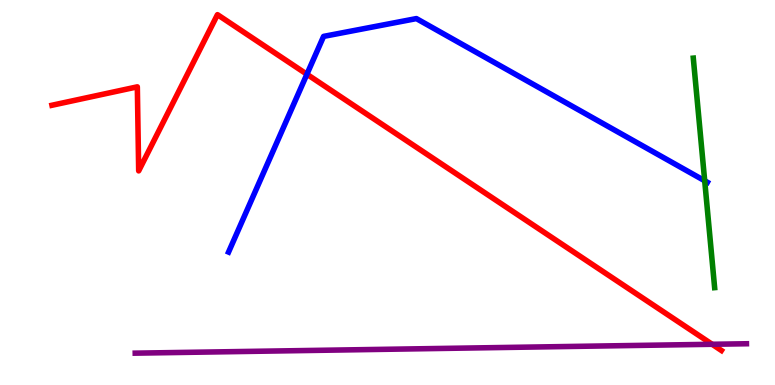[{'lines': ['blue', 'red'], 'intersections': [{'x': 3.96, 'y': 8.07}]}, {'lines': ['green', 'red'], 'intersections': []}, {'lines': ['purple', 'red'], 'intersections': [{'x': 9.19, 'y': 1.06}]}, {'lines': ['blue', 'green'], 'intersections': [{'x': 9.09, 'y': 5.3}]}, {'lines': ['blue', 'purple'], 'intersections': []}, {'lines': ['green', 'purple'], 'intersections': []}]